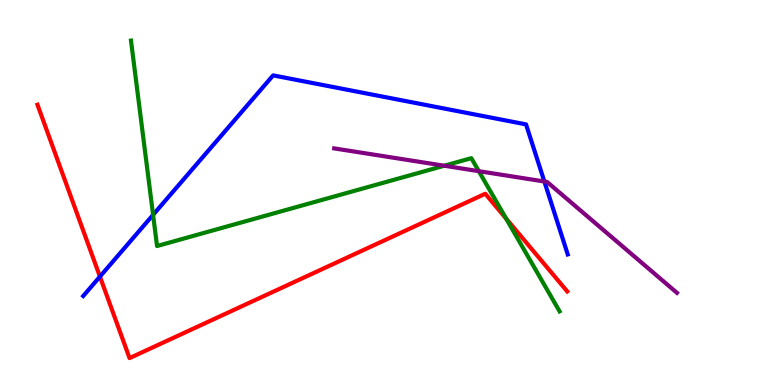[{'lines': ['blue', 'red'], 'intersections': [{'x': 1.29, 'y': 2.82}]}, {'lines': ['green', 'red'], 'intersections': [{'x': 6.53, 'y': 4.32}]}, {'lines': ['purple', 'red'], 'intersections': []}, {'lines': ['blue', 'green'], 'intersections': [{'x': 1.98, 'y': 4.42}]}, {'lines': ['blue', 'purple'], 'intersections': [{'x': 7.02, 'y': 5.29}]}, {'lines': ['green', 'purple'], 'intersections': [{'x': 5.73, 'y': 5.7}, {'x': 6.18, 'y': 5.55}]}]